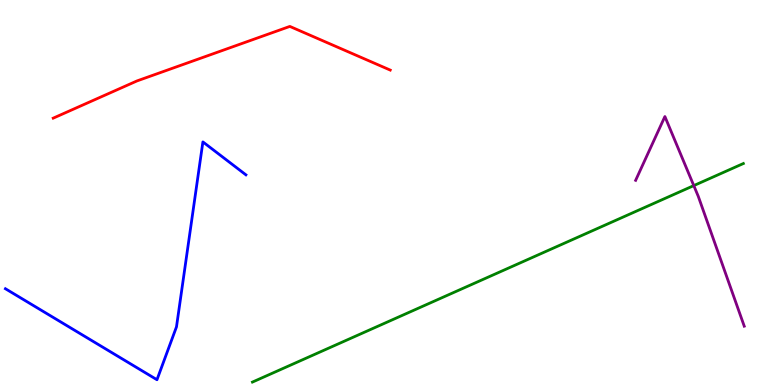[{'lines': ['blue', 'red'], 'intersections': []}, {'lines': ['green', 'red'], 'intersections': []}, {'lines': ['purple', 'red'], 'intersections': []}, {'lines': ['blue', 'green'], 'intersections': []}, {'lines': ['blue', 'purple'], 'intersections': []}, {'lines': ['green', 'purple'], 'intersections': [{'x': 8.95, 'y': 5.18}]}]